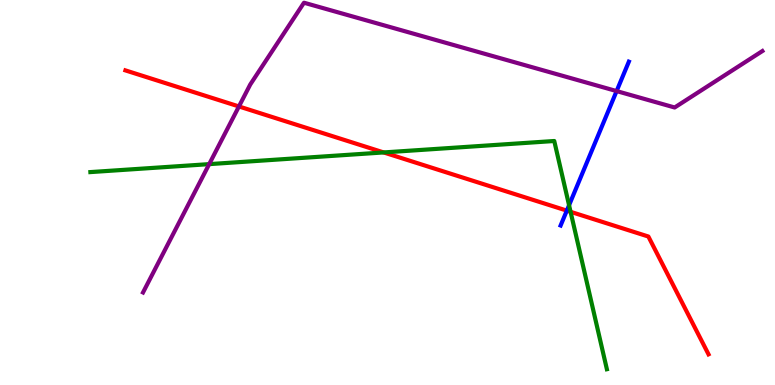[{'lines': ['blue', 'red'], 'intersections': [{'x': 7.31, 'y': 4.53}]}, {'lines': ['green', 'red'], 'intersections': [{'x': 4.95, 'y': 6.04}, {'x': 7.36, 'y': 4.5}]}, {'lines': ['purple', 'red'], 'intersections': [{'x': 3.08, 'y': 7.23}]}, {'lines': ['blue', 'green'], 'intersections': [{'x': 7.34, 'y': 4.67}]}, {'lines': ['blue', 'purple'], 'intersections': [{'x': 7.96, 'y': 7.63}]}, {'lines': ['green', 'purple'], 'intersections': [{'x': 2.7, 'y': 5.74}]}]